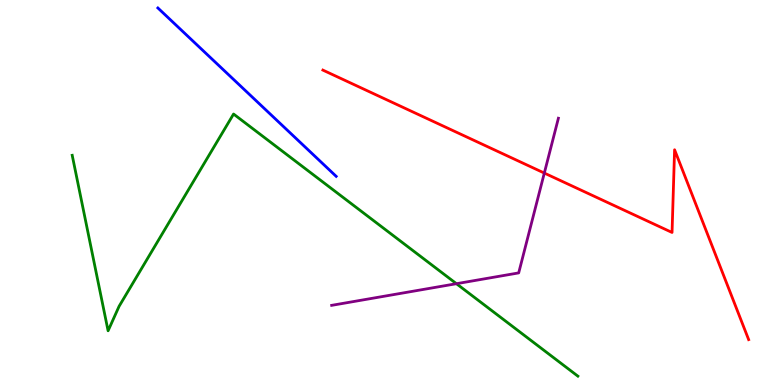[{'lines': ['blue', 'red'], 'intersections': []}, {'lines': ['green', 'red'], 'intersections': []}, {'lines': ['purple', 'red'], 'intersections': [{'x': 7.02, 'y': 5.5}]}, {'lines': ['blue', 'green'], 'intersections': []}, {'lines': ['blue', 'purple'], 'intersections': []}, {'lines': ['green', 'purple'], 'intersections': [{'x': 5.89, 'y': 2.63}]}]